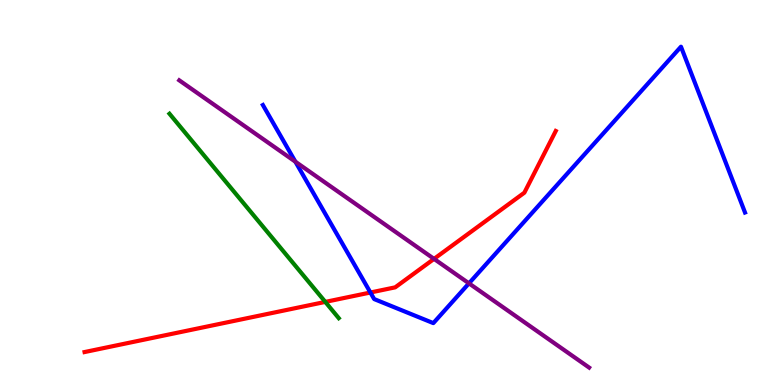[{'lines': ['blue', 'red'], 'intersections': [{'x': 4.78, 'y': 2.4}]}, {'lines': ['green', 'red'], 'intersections': [{'x': 4.2, 'y': 2.16}]}, {'lines': ['purple', 'red'], 'intersections': [{'x': 5.6, 'y': 3.28}]}, {'lines': ['blue', 'green'], 'intersections': []}, {'lines': ['blue', 'purple'], 'intersections': [{'x': 3.81, 'y': 5.8}, {'x': 6.05, 'y': 2.64}]}, {'lines': ['green', 'purple'], 'intersections': []}]